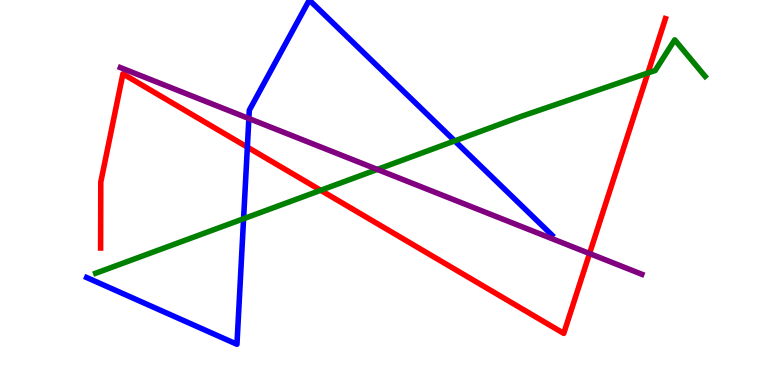[{'lines': ['blue', 'red'], 'intersections': [{'x': 3.19, 'y': 6.18}]}, {'lines': ['green', 'red'], 'intersections': [{'x': 4.14, 'y': 5.06}, {'x': 8.36, 'y': 8.1}]}, {'lines': ['purple', 'red'], 'intersections': [{'x': 7.61, 'y': 3.41}]}, {'lines': ['blue', 'green'], 'intersections': [{'x': 3.14, 'y': 4.32}, {'x': 5.87, 'y': 6.34}]}, {'lines': ['blue', 'purple'], 'intersections': [{'x': 3.21, 'y': 6.92}]}, {'lines': ['green', 'purple'], 'intersections': [{'x': 4.87, 'y': 5.6}]}]